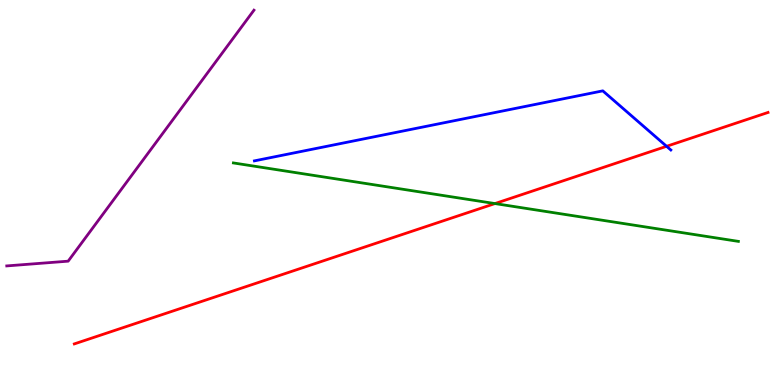[{'lines': ['blue', 'red'], 'intersections': [{'x': 8.6, 'y': 6.2}]}, {'lines': ['green', 'red'], 'intersections': [{'x': 6.39, 'y': 4.71}]}, {'lines': ['purple', 'red'], 'intersections': []}, {'lines': ['blue', 'green'], 'intersections': []}, {'lines': ['blue', 'purple'], 'intersections': []}, {'lines': ['green', 'purple'], 'intersections': []}]